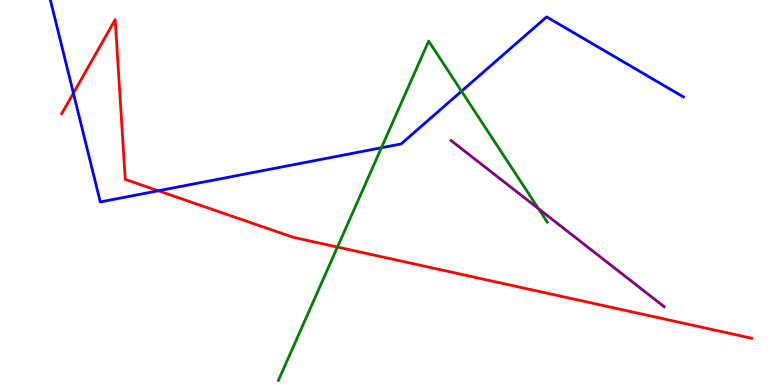[{'lines': ['blue', 'red'], 'intersections': [{'x': 0.947, 'y': 7.58}, {'x': 2.04, 'y': 5.04}]}, {'lines': ['green', 'red'], 'intersections': [{'x': 4.35, 'y': 3.58}]}, {'lines': ['purple', 'red'], 'intersections': []}, {'lines': ['blue', 'green'], 'intersections': [{'x': 4.92, 'y': 6.16}, {'x': 5.96, 'y': 7.63}]}, {'lines': ['blue', 'purple'], 'intersections': []}, {'lines': ['green', 'purple'], 'intersections': [{'x': 6.95, 'y': 4.58}]}]